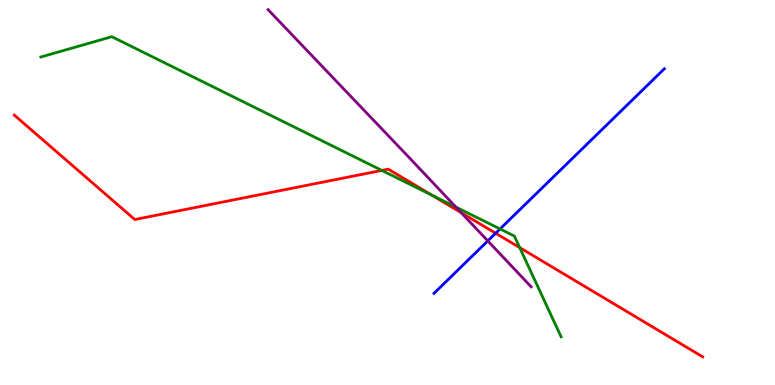[{'lines': ['blue', 'red'], 'intersections': [{'x': 6.4, 'y': 3.94}]}, {'lines': ['green', 'red'], 'intersections': [{'x': 4.93, 'y': 5.57}, {'x': 5.58, 'y': 4.93}, {'x': 6.71, 'y': 3.57}]}, {'lines': ['purple', 'red'], 'intersections': [{'x': 5.95, 'y': 4.48}]}, {'lines': ['blue', 'green'], 'intersections': [{'x': 6.45, 'y': 4.05}]}, {'lines': ['blue', 'purple'], 'intersections': [{'x': 6.29, 'y': 3.74}]}, {'lines': ['green', 'purple'], 'intersections': [{'x': 5.88, 'y': 4.62}]}]